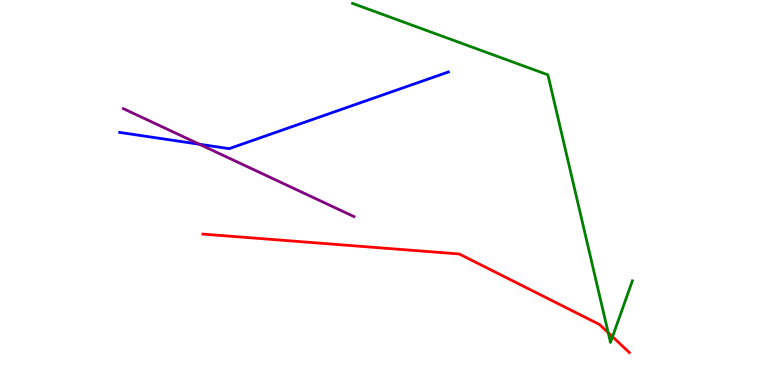[{'lines': ['blue', 'red'], 'intersections': []}, {'lines': ['green', 'red'], 'intersections': [{'x': 7.85, 'y': 1.36}, {'x': 7.9, 'y': 1.25}]}, {'lines': ['purple', 'red'], 'intersections': []}, {'lines': ['blue', 'green'], 'intersections': []}, {'lines': ['blue', 'purple'], 'intersections': [{'x': 2.57, 'y': 6.25}]}, {'lines': ['green', 'purple'], 'intersections': []}]